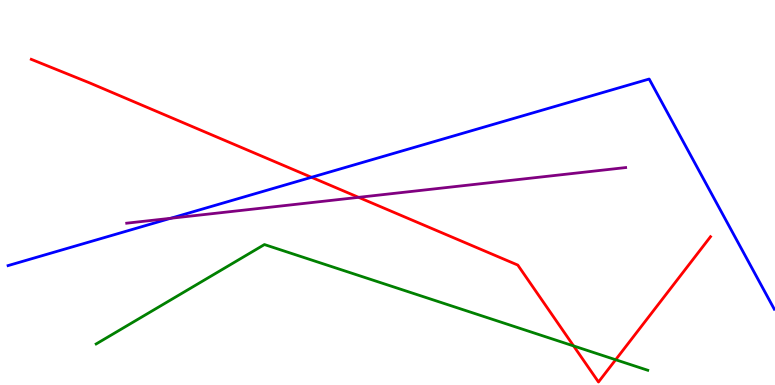[{'lines': ['blue', 'red'], 'intersections': [{'x': 4.02, 'y': 5.39}]}, {'lines': ['green', 'red'], 'intersections': [{'x': 7.4, 'y': 1.01}, {'x': 7.94, 'y': 0.656}]}, {'lines': ['purple', 'red'], 'intersections': [{'x': 4.63, 'y': 4.87}]}, {'lines': ['blue', 'green'], 'intersections': []}, {'lines': ['blue', 'purple'], 'intersections': [{'x': 2.2, 'y': 4.33}]}, {'lines': ['green', 'purple'], 'intersections': []}]